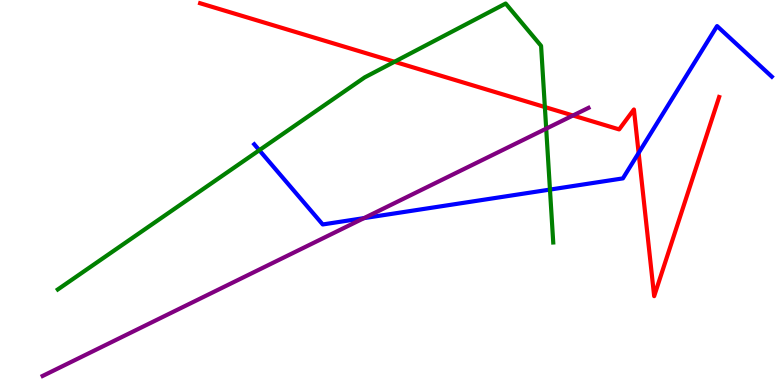[{'lines': ['blue', 'red'], 'intersections': [{'x': 8.24, 'y': 6.03}]}, {'lines': ['green', 'red'], 'intersections': [{'x': 5.09, 'y': 8.4}, {'x': 7.03, 'y': 7.22}]}, {'lines': ['purple', 'red'], 'intersections': [{'x': 7.39, 'y': 7.0}]}, {'lines': ['blue', 'green'], 'intersections': [{'x': 3.35, 'y': 6.1}, {'x': 7.1, 'y': 5.08}]}, {'lines': ['blue', 'purple'], 'intersections': [{'x': 4.7, 'y': 4.33}]}, {'lines': ['green', 'purple'], 'intersections': [{'x': 7.05, 'y': 6.66}]}]